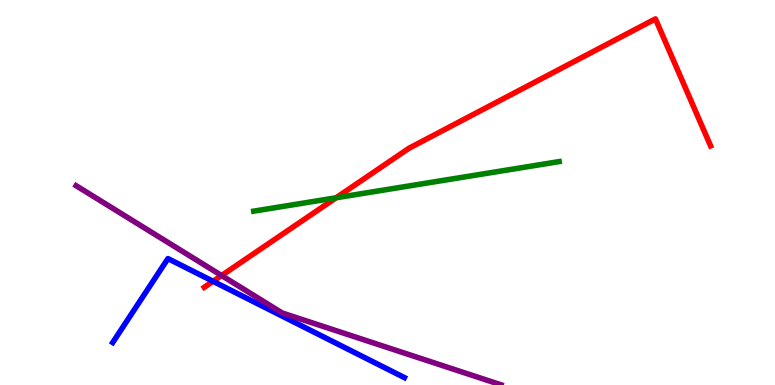[{'lines': ['blue', 'red'], 'intersections': [{'x': 2.75, 'y': 2.69}]}, {'lines': ['green', 'red'], 'intersections': [{'x': 4.34, 'y': 4.86}]}, {'lines': ['purple', 'red'], 'intersections': [{'x': 2.86, 'y': 2.84}]}, {'lines': ['blue', 'green'], 'intersections': []}, {'lines': ['blue', 'purple'], 'intersections': []}, {'lines': ['green', 'purple'], 'intersections': []}]